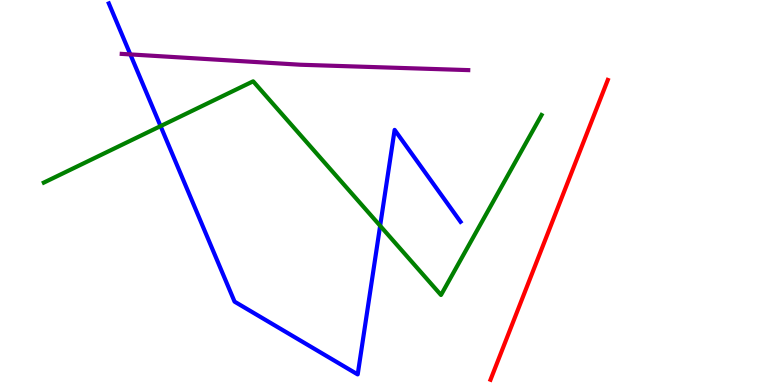[{'lines': ['blue', 'red'], 'intersections': []}, {'lines': ['green', 'red'], 'intersections': []}, {'lines': ['purple', 'red'], 'intersections': []}, {'lines': ['blue', 'green'], 'intersections': [{'x': 2.07, 'y': 6.72}, {'x': 4.91, 'y': 4.14}]}, {'lines': ['blue', 'purple'], 'intersections': [{'x': 1.68, 'y': 8.59}]}, {'lines': ['green', 'purple'], 'intersections': []}]